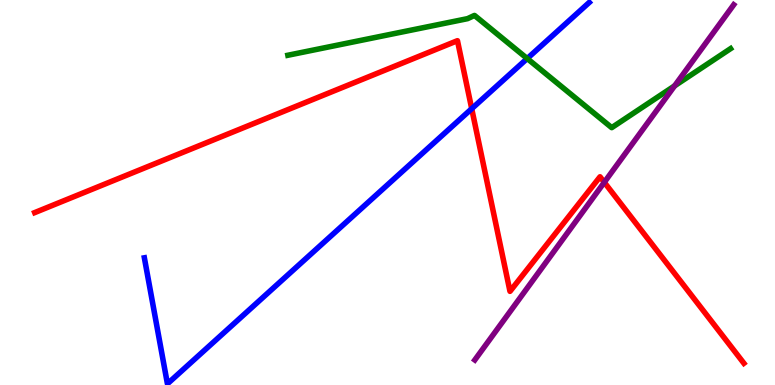[{'lines': ['blue', 'red'], 'intersections': [{'x': 6.09, 'y': 7.18}]}, {'lines': ['green', 'red'], 'intersections': []}, {'lines': ['purple', 'red'], 'intersections': [{'x': 7.8, 'y': 5.26}]}, {'lines': ['blue', 'green'], 'intersections': [{'x': 6.8, 'y': 8.48}]}, {'lines': ['blue', 'purple'], 'intersections': []}, {'lines': ['green', 'purple'], 'intersections': [{'x': 8.7, 'y': 7.77}]}]